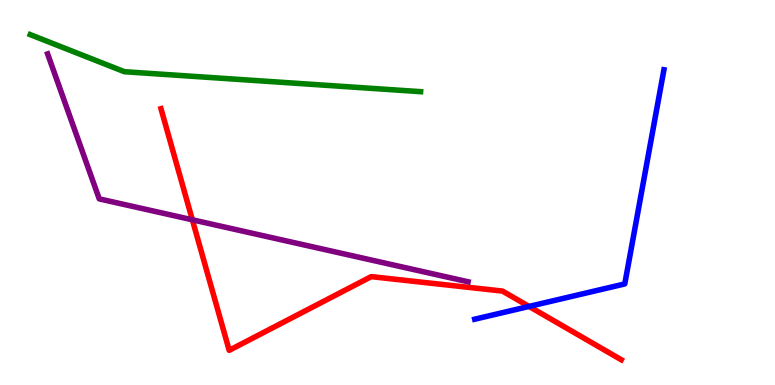[{'lines': ['blue', 'red'], 'intersections': [{'x': 6.83, 'y': 2.04}]}, {'lines': ['green', 'red'], 'intersections': []}, {'lines': ['purple', 'red'], 'intersections': [{'x': 2.48, 'y': 4.29}]}, {'lines': ['blue', 'green'], 'intersections': []}, {'lines': ['blue', 'purple'], 'intersections': []}, {'lines': ['green', 'purple'], 'intersections': []}]